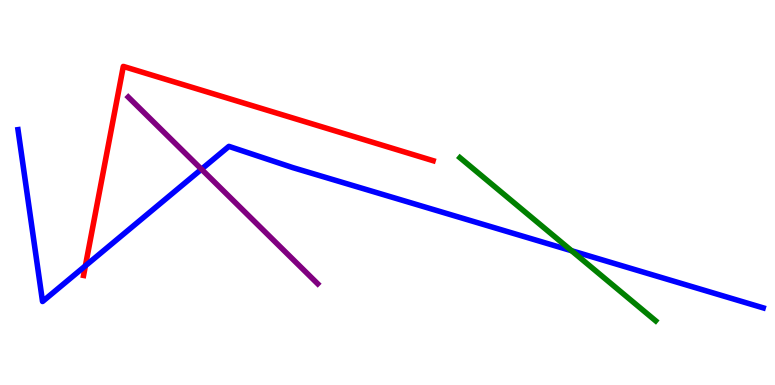[{'lines': ['blue', 'red'], 'intersections': [{'x': 1.1, 'y': 3.1}]}, {'lines': ['green', 'red'], 'intersections': []}, {'lines': ['purple', 'red'], 'intersections': []}, {'lines': ['blue', 'green'], 'intersections': [{'x': 7.38, 'y': 3.49}]}, {'lines': ['blue', 'purple'], 'intersections': [{'x': 2.6, 'y': 5.6}]}, {'lines': ['green', 'purple'], 'intersections': []}]